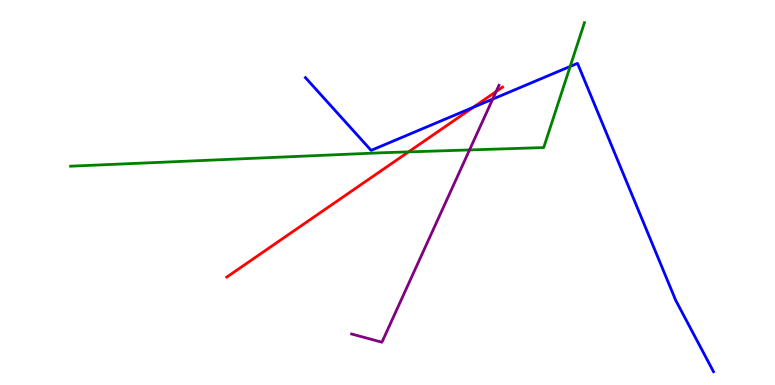[{'lines': ['blue', 'red'], 'intersections': [{'x': 6.11, 'y': 7.21}]}, {'lines': ['green', 'red'], 'intersections': [{'x': 5.27, 'y': 6.05}]}, {'lines': ['purple', 'red'], 'intersections': [{'x': 6.4, 'y': 7.62}]}, {'lines': ['blue', 'green'], 'intersections': [{'x': 7.36, 'y': 8.27}]}, {'lines': ['blue', 'purple'], 'intersections': [{'x': 6.36, 'y': 7.43}]}, {'lines': ['green', 'purple'], 'intersections': [{'x': 6.06, 'y': 6.11}]}]